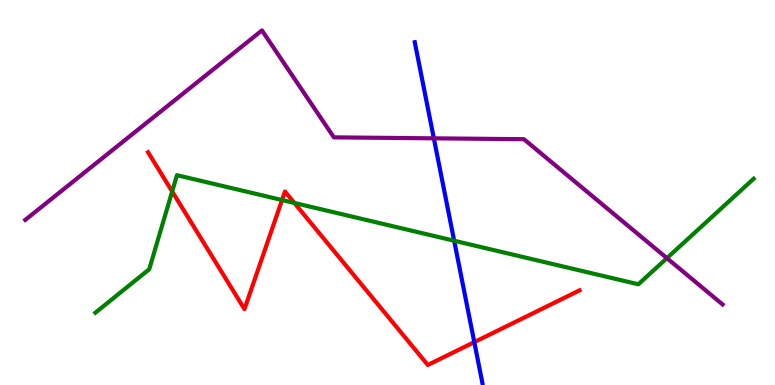[{'lines': ['blue', 'red'], 'intersections': [{'x': 6.12, 'y': 1.11}]}, {'lines': ['green', 'red'], 'intersections': [{'x': 2.22, 'y': 5.03}, {'x': 3.64, 'y': 4.8}, {'x': 3.8, 'y': 4.73}]}, {'lines': ['purple', 'red'], 'intersections': []}, {'lines': ['blue', 'green'], 'intersections': [{'x': 5.86, 'y': 3.75}]}, {'lines': ['blue', 'purple'], 'intersections': [{'x': 5.6, 'y': 6.41}]}, {'lines': ['green', 'purple'], 'intersections': [{'x': 8.61, 'y': 3.29}]}]